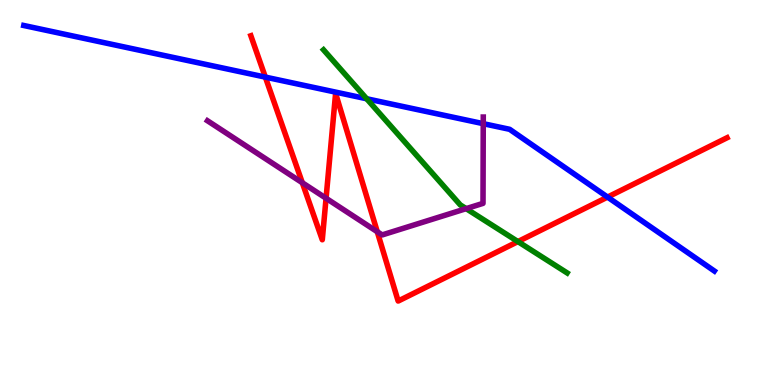[{'lines': ['blue', 'red'], 'intersections': [{'x': 3.42, 'y': 8.0}, {'x': 7.84, 'y': 4.88}]}, {'lines': ['green', 'red'], 'intersections': [{'x': 6.68, 'y': 3.72}]}, {'lines': ['purple', 'red'], 'intersections': [{'x': 3.9, 'y': 5.25}, {'x': 4.21, 'y': 4.85}, {'x': 4.87, 'y': 3.98}]}, {'lines': ['blue', 'green'], 'intersections': [{'x': 4.73, 'y': 7.43}]}, {'lines': ['blue', 'purple'], 'intersections': [{'x': 6.24, 'y': 6.79}]}, {'lines': ['green', 'purple'], 'intersections': [{'x': 6.01, 'y': 4.58}]}]